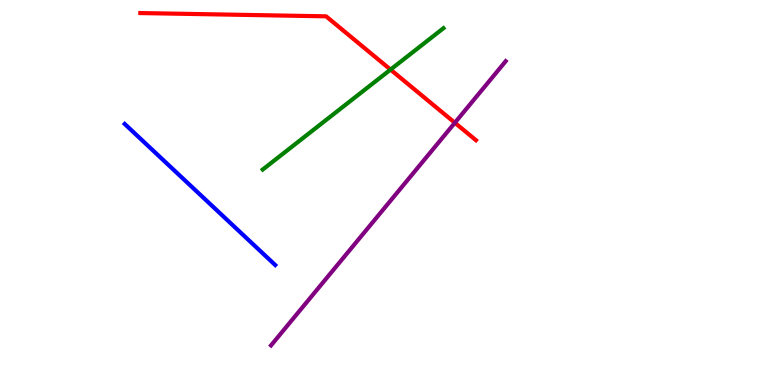[{'lines': ['blue', 'red'], 'intersections': []}, {'lines': ['green', 'red'], 'intersections': [{'x': 5.04, 'y': 8.19}]}, {'lines': ['purple', 'red'], 'intersections': [{'x': 5.87, 'y': 6.81}]}, {'lines': ['blue', 'green'], 'intersections': []}, {'lines': ['blue', 'purple'], 'intersections': []}, {'lines': ['green', 'purple'], 'intersections': []}]